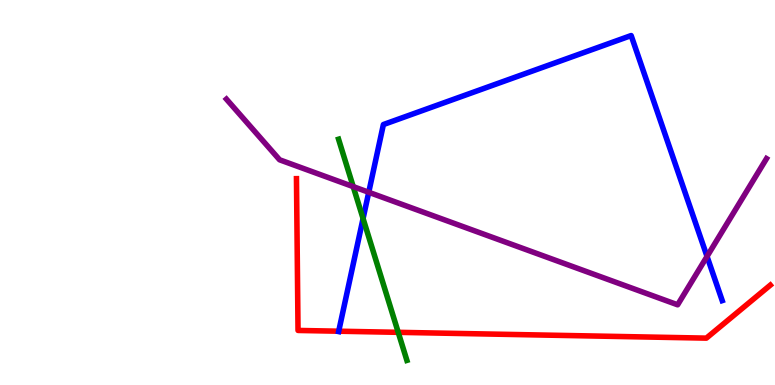[{'lines': ['blue', 'red'], 'intersections': [{'x': 4.37, 'y': 1.4}]}, {'lines': ['green', 'red'], 'intersections': [{'x': 5.14, 'y': 1.37}]}, {'lines': ['purple', 'red'], 'intersections': []}, {'lines': ['blue', 'green'], 'intersections': [{'x': 4.68, 'y': 4.32}]}, {'lines': ['blue', 'purple'], 'intersections': [{'x': 4.76, 'y': 5.01}, {'x': 9.12, 'y': 3.34}]}, {'lines': ['green', 'purple'], 'intersections': [{'x': 4.56, 'y': 5.15}]}]